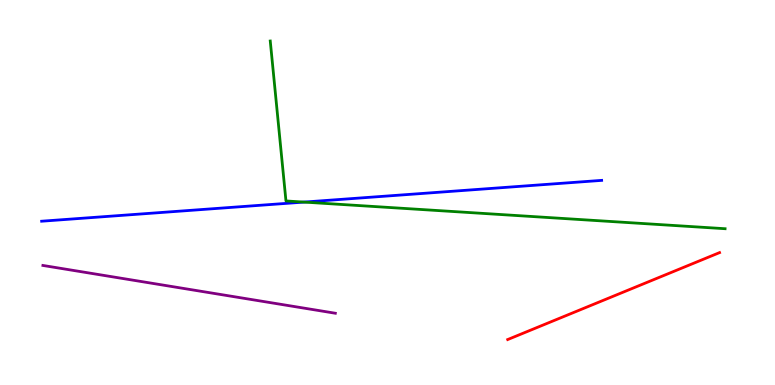[{'lines': ['blue', 'red'], 'intersections': []}, {'lines': ['green', 'red'], 'intersections': []}, {'lines': ['purple', 'red'], 'intersections': []}, {'lines': ['blue', 'green'], 'intersections': [{'x': 3.92, 'y': 4.75}]}, {'lines': ['blue', 'purple'], 'intersections': []}, {'lines': ['green', 'purple'], 'intersections': []}]